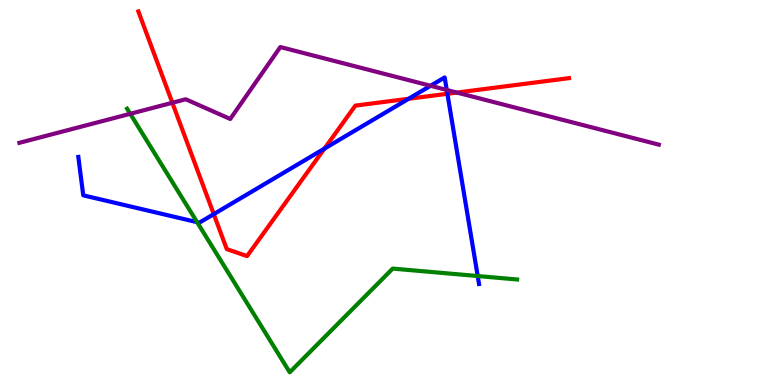[{'lines': ['blue', 'red'], 'intersections': [{'x': 2.76, 'y': 4.44}, {'x': 4.19, 'y': 6.14}, {'x': 5.27, 'y': 7.43}, {'x': 5.77, 'y': 7.56}]}, {'lines': ['green', 'red'], 'intersections': []}, {'lines': ['purple', 'red'], 'intersections': [{'x': 2.22, 'y': 7.33}, {'x': 5.89, 'y': 7.6}]}, {'lines': ['blue', 'green'], 'intersections': [{'x': 2.54, 'y': 4.23}, {'x': 6.16, 'y': 2.83}]}, {'lines': ['blue', 'purple'], 'intersections': [{'x': 5.56, 'y': 7.77}, {'x': 5.76, 'y': 7.66}]}, {'lines': ['green', 'purple'], 'intersections': [{'x': 1.68, 'y': 7.04}]}]